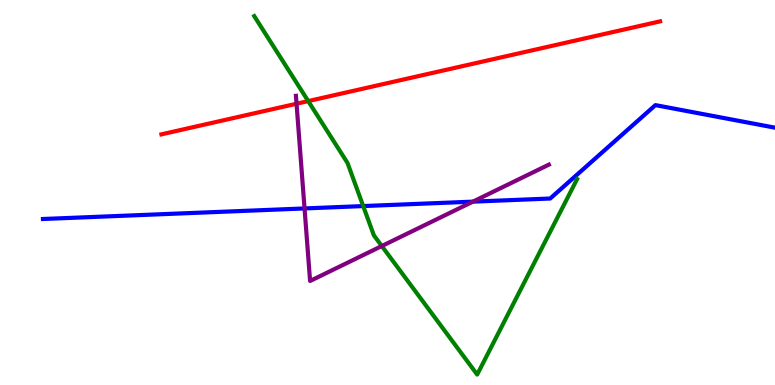[{'lines': ['blue', 'red'], 'intersections': []}, {'lines': ['green', 'red'], 'intersections': [{'x': 3.98, 'y': 7.37}]}, {'lines': ['purple', 'red'], 'intersections': [{'x': 3.83, 'y': 7.31}]}, {'lines': ['blue', 'green'], 'intersections': [{'x': 4.69, 'y': 4.65}]}, {'lines': ['blue', 'purple'], 'intersections': [{'x': 3.93, 'y': 4.59}, {'x': 6.1, 'y': 4.76}]}, {'lines': ['green', 'purple'], 'intersections': [{'x': 4.93, 'y': 3.61}]}]